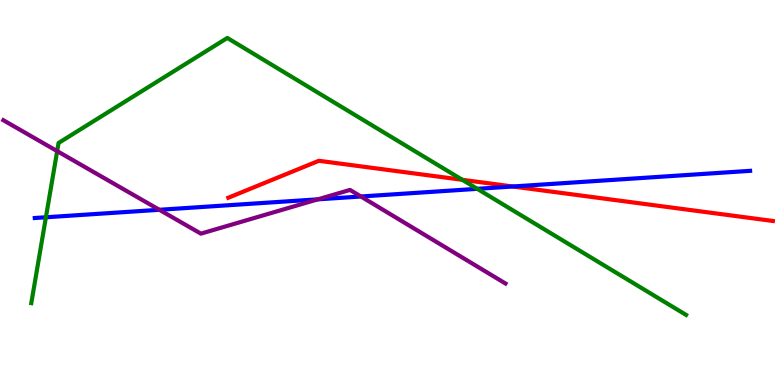[{'lines': ['blue', 'red'], 'intersections': [{'x': 6.62, 'y': 5.16}]}, {'lines': ['green', 'red'], 'intersections': [{'x': 5.97, 'y': 5.33}]}, {'lines': ['purple', 'red'], 'intersections': []}, {'lines': ['blue', 'green'], 'intersections': [{'x': 0.592, 'y': 4.36}, {'x': 6.16, 'y': 5.1}]}, {'lines': ['blue', 'purple'], 'intersections': [{'x': 2.06, 'y': 4.55}, {'x': 4.1, 'y': 4.82}, {'x': 4.66, 'y': 4.9}]}, {'lines': ['green', 'purple'], 'intersections': [{'x': 0.738, 'y': 6.07}]}]